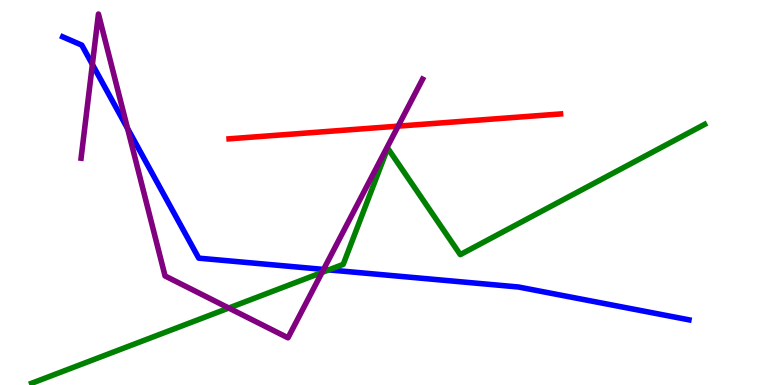[{'lines': ['blue', 'red'], 'intersections': []}, {'lines': ['green', 'red'], 'intersections': []}, {'lines': ['purple', 'red'], 'intersections': [{'x': 5.14, 'y': 6.72}]}, {'lines': ['blue', 'green'], 'intersections': [{'x': 4.24, 'y': 2.99}]}, {'lines': ['blue', 'purple'], 'intersections': [{'x': 1.19, 'y': 8.33}, {'x': 1.65, 'y': 6.66}, {'x': 4.18, 'y': 3.0}]}, {'lines': ['green', 'purple'], 'intersections': [{'x': 2.95, 'y': 2.0}, {'x': 4.15, 'y': 2.92}]}]